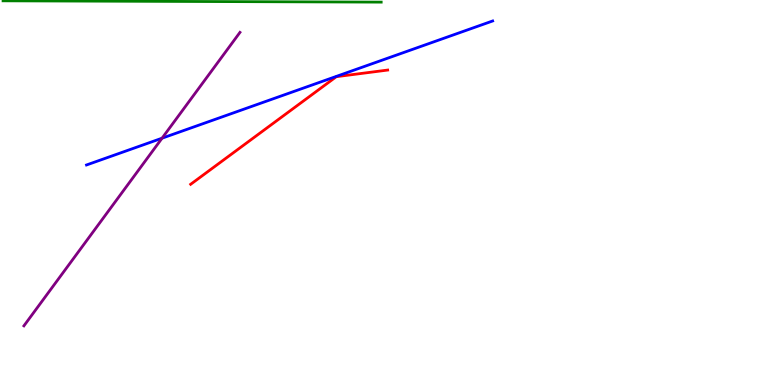[{'lines': ['blue', 'red'], 'intersections': []}, {'lines': ['green', 'red'], 'intersections': []}, {'lines': ['purple', 'red'], 'intersections': []}, {'lines': ['blue', 'green'], 'intersections': []}, {'lines': ['blue', 'purple'], 'intersections': [{'x': 2.09, 'y': 6.41}]}, {'lines': ['green', 'purple'], 'intersections': []}]